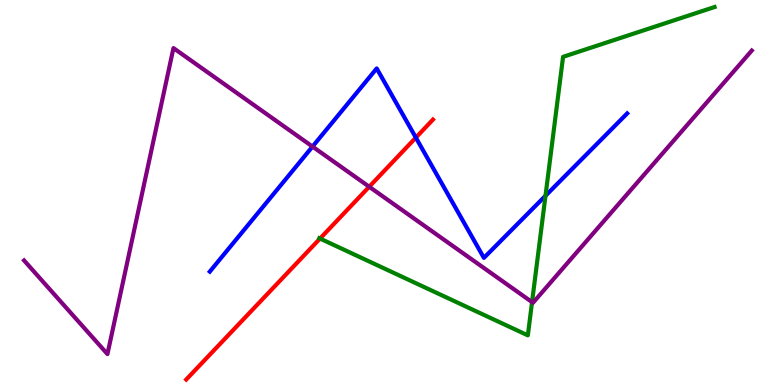[{'lines': ['blue', 'red'], 'intersections': [{'x': 5.37, 'y': 6.43}]}, {'lines': ['green', 'red'], 'intersections': [{'x': 4.13, 'y': 3.8}]}, {'lines': ['purple', 'red'], 'intersections': [{'x': 4.76, 'y': 5.15}]}, {'lines': ['blue', 'green'], 'intersections': [{'x': 7.04, 'y': 4.91}]}, {'lines': ['blue', 'purple'], 'intersections': [{'x': 4.03, 'y': 6.19}]}, {'lines': ['green', 'purple'], 'intersections': [{'x': 6.87, 'y': 2.15}]}]